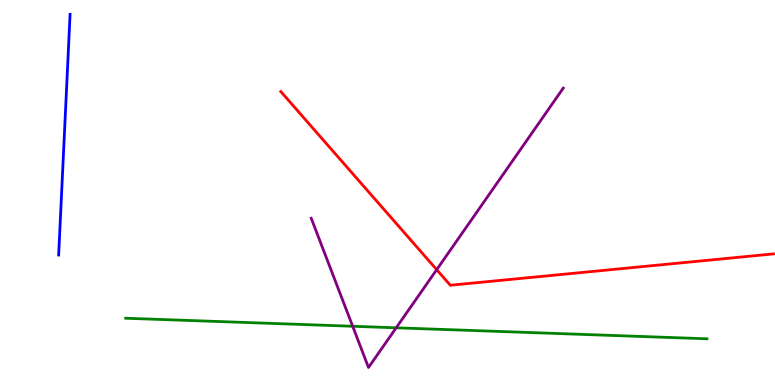[{'lines': ['blue', 'red'], 'intersections': []}, {'lines': ['green', 'red'], 'intersections': []}, {'lines': ['purple', 'red'], 'intersections': [{'x': 5.63, 'y': 3.0}]}, {'lines': ['blue', 'green'], 'intersections': []}, {'lines': ['blue', 'purple'], 'intersections': []}, {'lines': ['green', 'purple'], 'intersections': [{'x': 4.55, 'y': 1.53}, {'x': 5.11, 'y': 1.49}]}]